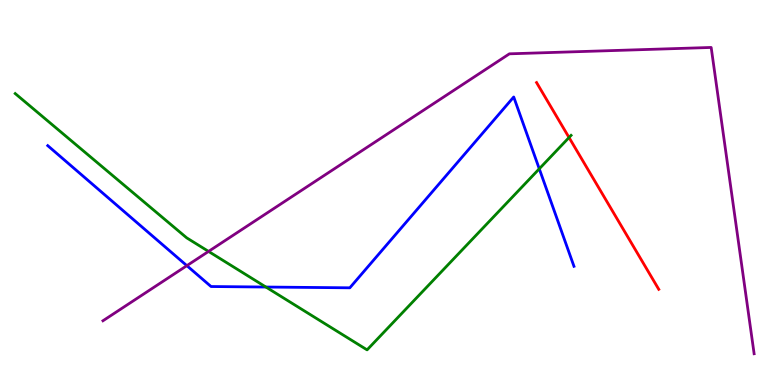[{'lines': ['blue', 'red'], 'intersections': []}, {'lines': ['green', 'red'], 'intersections': [{'x': 7.34, 'y': 6.43}]}, {'lines': ['purple', 'red'], 'intersections': []}, {'lines': ['blue', 'green'], 'intersections': [{'x': 3.43, 'y': 2.54}, {'x': 6.96, 'y': 5.62}]}, {'lines': ['blue', 'purple'], 'intersections': [{'x': 2.41, 'y': 3.1}]}, {'lines': ['green', 'purple'], 'intersections': [{'x': 2.69, 'y': 3.47}]}]